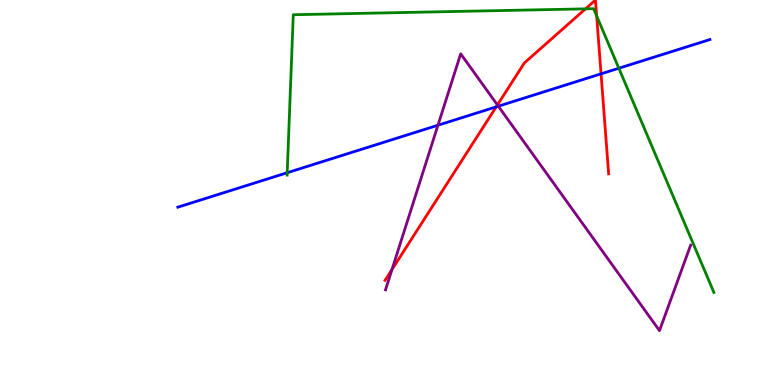[{'lines': ['blue', 'red'], 'intersections': [{'x': 6.4, 'y': 7.22}, {'x': 7.76, 'y': 8.08}]}, {'lines': ['green', 'red'], 'intersections': [{'x': 7.55, 'y': 9.77}, {'x': 7.7, 'y': 9.59}]}, {'lines': ['purple', 'red'], 'intersections': [{'x': 5.06, 'y': 3.0}, {'x': 6.42, 'y': 7.27}]}, {'lines': ['blue', 'green'], 'intersections': [{'x': 3.71, 'y': 5.51}, {'x': 7.98, 'y': 8.23}]}, {'lines': ['blue', 'purple'], 'intersections': [{'x': 5.65, 'y': 6.75}, {'x': 6.43, 'y': 7.24}]}, {'lines': ['green', 'purple'], 'intersections': []}]